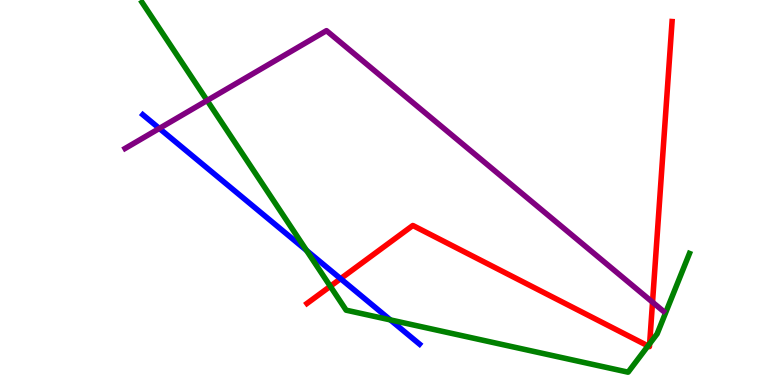[{'lines': ['blue', 'red'], 'intersections': [{'x': 4.39, 'y': 2.76}]}, {'lines': ['green', 'red'], 'intersections': [{'x': 4.26, 'y': 2.56}, {'x': 8.36, 'y': 1.02}, {'x': 8.38, 'y': 1.07}]}, {'lines': ['purple', 'red'], 'intersections': [{'x': 8.42, 'y': 2.15}]}, {'lines': ['blue', 'green'], 'intersections': [{'x': 3.96, 'y': 3.49}, {'x': 5.04, 'y': 1.69}]}, {'lines': ['blue', 'purple'], 'intersections': [{'x': 2.06, 'y': 6.66}]}, {'lines': ['green', 'purple'], 'intersections': [{'x': 2.67, 'y': 7.39}]}]